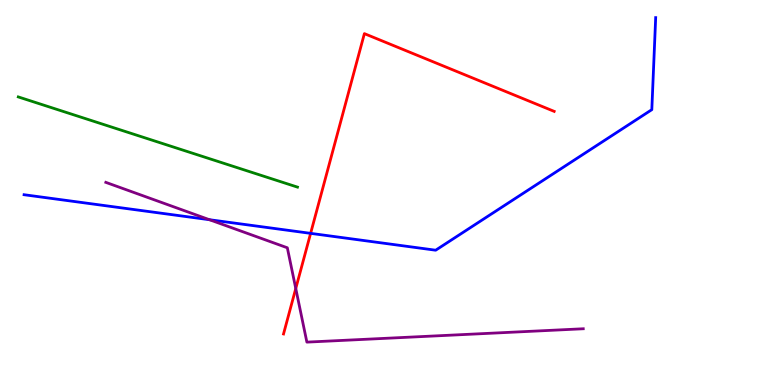[{'lines': ['blue', 'red'], 'intersections': [{'x': 4.01, 'y': 3.94}]}, {'lines': ['green', 'red'], 'intersections': []}, {'lines': ['purple', 'red'], 'intersections': [{'x': 3.82, 'y': 2.51}]}, {'lines': ['blue', 'green'], 'intersections': []}, {'lines': ['blue', 'purple'], 'intersections': [{'x': 2.7, 'y': 4.29}]}, {'lines': ['green', 'purple'], 'intersections': []}]